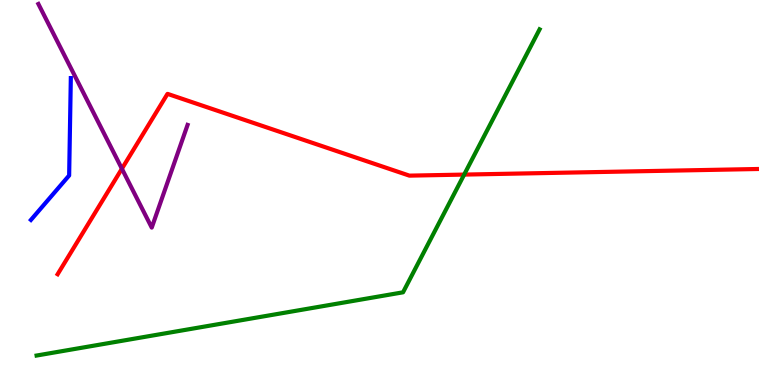[{'lines': ['blue', 'red'], 'intersections': []}, {'lines': ['green', 'red'], 'intersections': [{'x': 5.99, 'y': 5.47}]}, {'lines': ['purple', 'red'], 'intersections': [{'x': 1.57, 'y': 5.62}]}, {'lines': ['blue', 'green'], 'intersections': []}, {'lines': ['blue', 'purple'], 'intersections': []}, {'lines': ['green', 'purple'], 'intersections': []}]